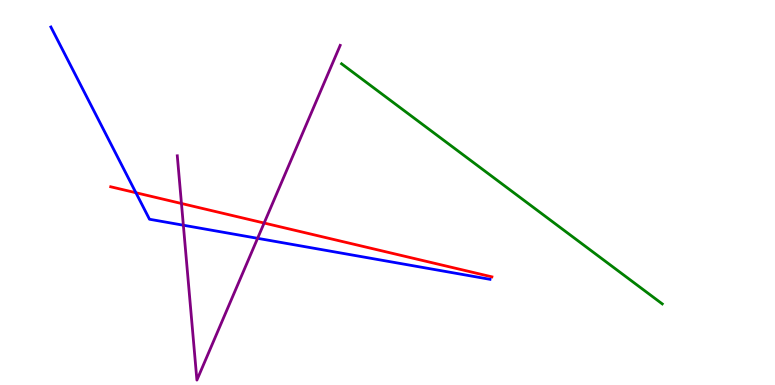[{'lines': ['blue', 'red'], 'intersections': [{'x': 1.75, 'y': 4.99}]}, {'lines': ['green', 'red'], 'intersections': []}, {'lines': ['purple', 'red'], 'intersections': [{'x': 2.34, 'y': 4.71}, {'x': 3.41, 'y': 4.21}]}, {'lines': ['blue', 'green'], 'intersections': []}, {'lines': ['blue', 'purple'], 'intersections': [{'x': 2.37, 'y': 4.15}, {'x': 3.32, 'y': 3.81}]}, {'lines': ['green', 'purple'], 'intersections': []}]